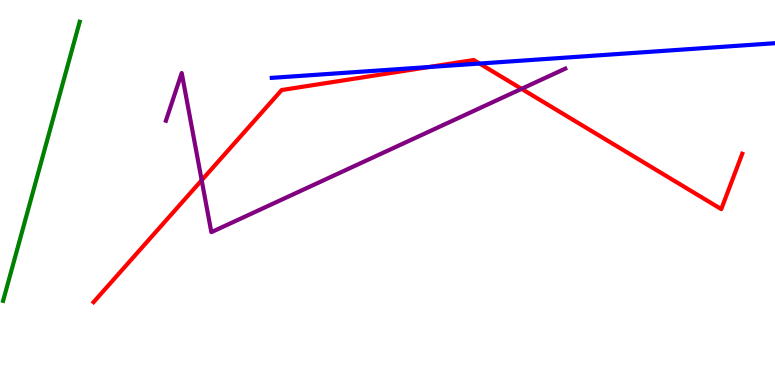[{'lines': ['blue', 'red'], 'intersections': [{'x': 5.53, 'y': 8.26}, {'x': 6.19, 'y': 8.35}]}, {'lines': ['green', 'red'], 'intersections': []}, {'lines': ['purple', 'red'], 'intersections': [{'x': 2.6, 'y': 5.32}, {'x': 6.73, 'y': 7.69}]}, {'lines': ['blue', 'green'], 'intersections': []}, {'lines': ['blue', 'purple'], 'intersections': []}, {'lines': ['green', 'purple'], 'intersections': []}]